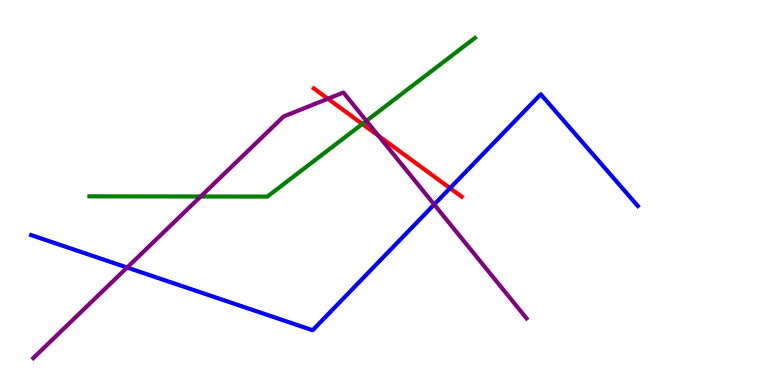[{'lines': ['blue', 'red'], 'intersections': [{'x': 5.81, 'y': 5.11}]}, {'lines': ['green', 'red'], 'intersections': [{'x': 4.68, 'y': 6.78}]}, {'lines': ['purple', 'red'], 'intersections': [{'x': 4.23, 'y': 7.44}, {'x': 4.88, 'y': 6.47}]}, {'lines': ['blue', 'green'], 'intersections': []}, {'lines': ['blue', 'purple'], 'intersections': [{'x': 1.64, 'y': 3.05}, {'x': 5.6, 'y': 4.69}]}, {'lines': ['green', 'purple'], 'intersections': [{'x': 2.59, 'y': 4.9}, {'x': 4.73, 'y': 6.86}]}]